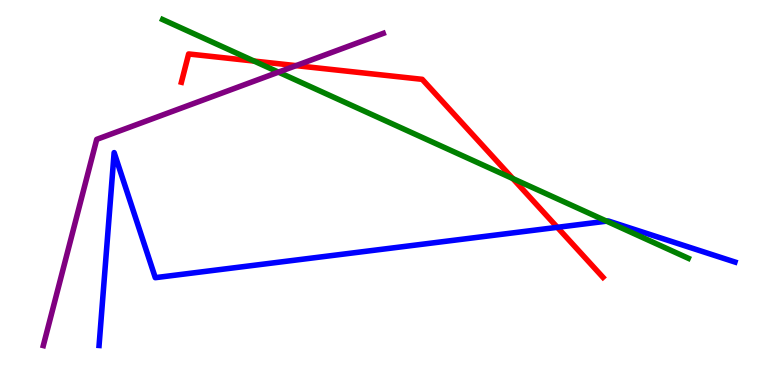[{'lines': ['blue', 'red'], 'intersections': [{'x': 7.19, 'y': 4.1}]}, {'lines': ['green', 'red'], 'intersections': [{'x': 3.28, 'y': 8.41}, {'x': 6.62, 'y': 5.36}]}, {'lines': ['purple', 'red'], 'intersections': [{'x': 3.82, 'y': 8.3}]}, {'lines': ['blue', 'green'], 'intersections': [{'x': 7.83, 'y': 4.26}]}, {'lines': ['blue', 'purple'], 'intersections': []}, {'lines': ['green', 'purple'], 'intersections': [{'x': 3.59, 'y': 8.13}]}]